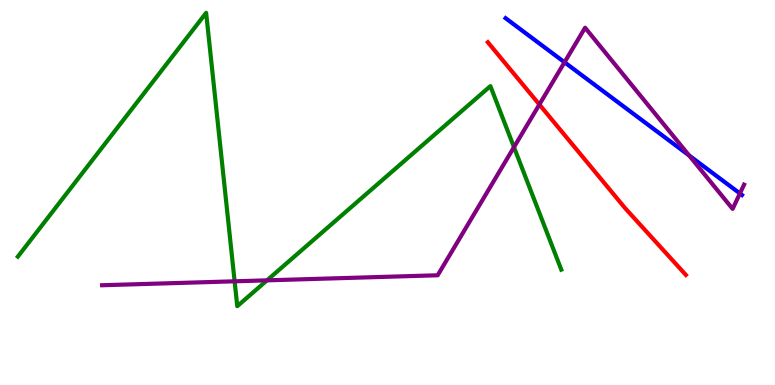[{'lines': ['blue', 'red'], 'intersections': []}, {'lines': ['green', 'red'], 'intersections': []}, {'lines': ['purple', 'red'], 'intersections': [{'x': 6.96, 'y': 7.28}]}, {'lines': ['blue', 'green'], 'intersections': []}, {'lines': ['blue', 'purple'], 'intersections': [{'x': 7.28, 'y': 8.38}, {'x': 8.89, 'y': 5.96}, {'x': 9.55, 'y': 4.98}]}, {'lines': ['green', 'purple'], 'intersections': [{'x': 3.03, 'y': 2.69}, {'x': 3.45, 'y': 2.72}, {'x': 6.63, 'y': 6.18}]}]